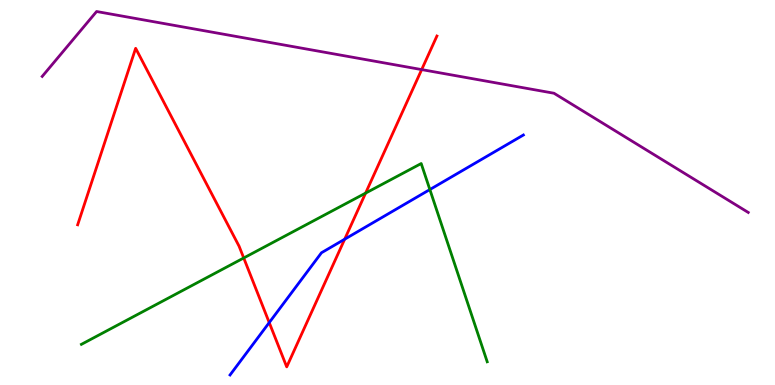[{'lines': ['blue', 'red'], 'intersections': [{'x': 3.47, 'y': 1.62}, {'x': 4.45, 'y': 3.79}]}, {'lines': ['green', 'red'], 'intersections': [{'x': 3.14, 'y': 3.3}, {'x': 4.72, 'y': 4.98}]}, {'lines': ['purple', 'red'], 'intersections': [{'x': 5.44, 'y': 8.19}]}, {'lines': ['blue', 'green'], 'intersections': [{'x': 5.55, 'y': 5.08}]}, {'lines': ['blue', 'purple'], 'intersections': []}, {'lines': ['green', 'purple'], 'intersections': []}]